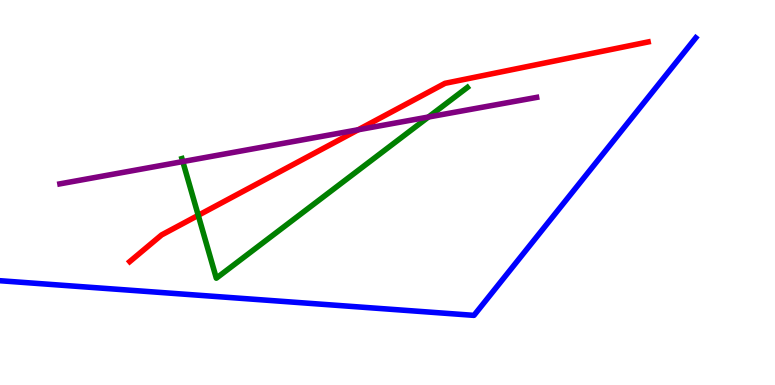[{'lines': ['blue', 'red'], 'intersections': []}, {'lines': ['green', 'red'], 'intersections': [{'x': 2.56, 'y': 4.41}]}, {'lines': ['purple', 'red'], 'intersections': [{'x': 4.62, 'y': 6.63}]}, {'lines': ['blue', 'green'], 'intersections': []}, {'lines': ['blue', 'purple'], 'intersections': []}, {'lines': ['green', 'purple'], 'intersections': [{'x': 2.36, 'y': 5.8}, {'x': 5.53, 'y': 6.96}]}]